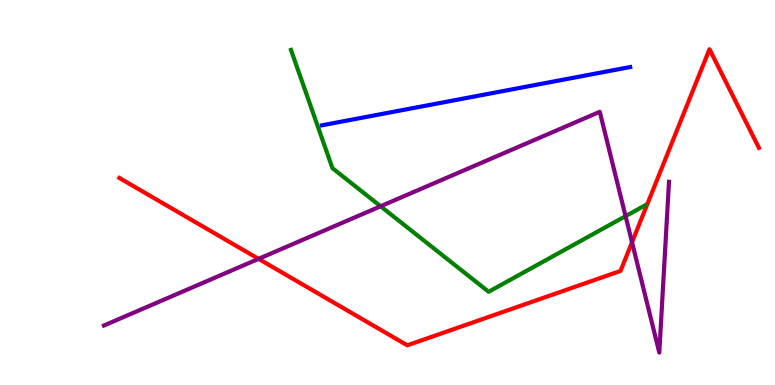[{'lines': ['blue', 'red'], 'intersections': []}, {'lines': ['green', 'red'], 'intersections': []}, {'lines': ['purple', 'red'], 'intersections': [{'x': 3.34, 'y': 3.28}, {'x': 8.16, 'y': 3.71}]}, {'lines': ['blue', 'green'], 'intersections': []}, {'lines': ['blue', 'purple'], 'intersections': []}, {'lines': ['green', 'purple'], 'intersections': [{'x': 4.91, 'y': 4.64}, {'x': 8.07, 'y': 4.39}]}]